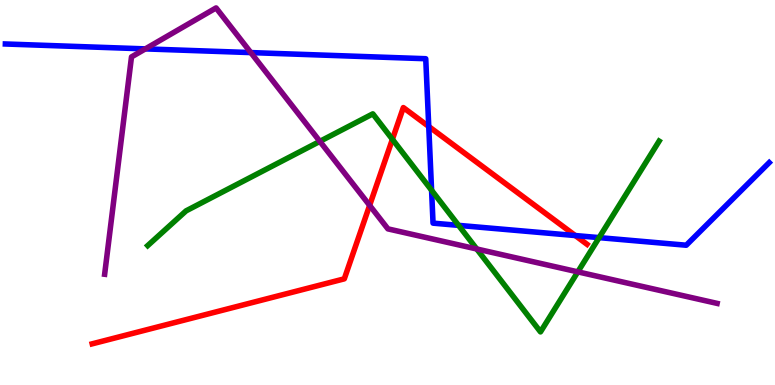[{'lines': ['blue', 'red'], 'intersections': [{'x': 5.53, 'y': 6.71}, {'x': 7.42, 'y': 3.88}]}, {'lines': ['green', 'red'], 'intersections': [{'x': 5.06, 'y': 6.38}]}, {'lines': ['purple', 'red'], 'intersections': [{'x': 4.77, 'y': 4.67}]}, {'lines': ['blue', 'green'], 'intersections': [{'x': 5.57, 'y': 5.06}, {'x': 5.92, 'y': 4.15}, {'x': 7.73, 'y': 3.83}]}, {'lines': ['blue', 'purple'], 'intersections': [{'x': 1.88, 'y': 8.73}, {'x': 3.24, 'y': 8.63}]}, {'lines': ['green', 'purple'], 'intersections': [{'x': 4.13, 'y': 6.33}, {'x': 6.15, 'y': 3.53}, {'x': 7.46, 'y': 2.94}]}]